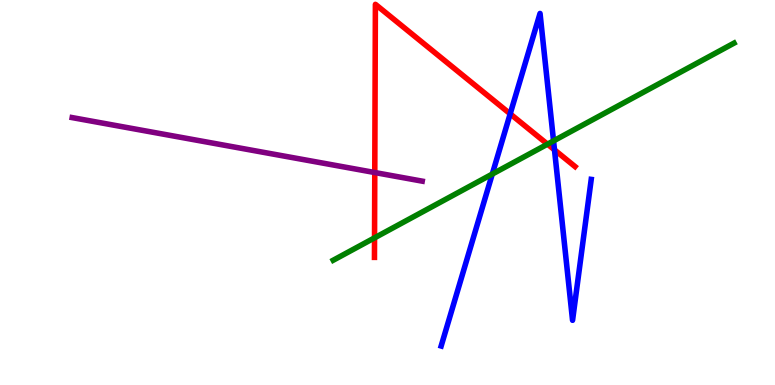[{'lines': ['blue', 'red'], 'intersections': [{'x': 6.58, 'y': 7.04}, {'x': 7.15, 'y': 6.11}]}, {'lines': ['green', 'red'], 'intersections': [{'x': 4.83, 'y': 3.82}, {'x': 7.06, 'y': 6.26}]}, {'lines': ['purple', 'red'], 'intersections': [{'x': 4.84, 'y': 5.52}]}, {'lines': ['blue', 'green'], 'intersections': [{'x': 6.35, 'y': 5.48}, {'x': 7.14, 'y': 6.34}]}, {'lines': ['blue', 'purple'], 'intersections': []}, {'lines': ['green', 'purple'], 'intersections': []}]